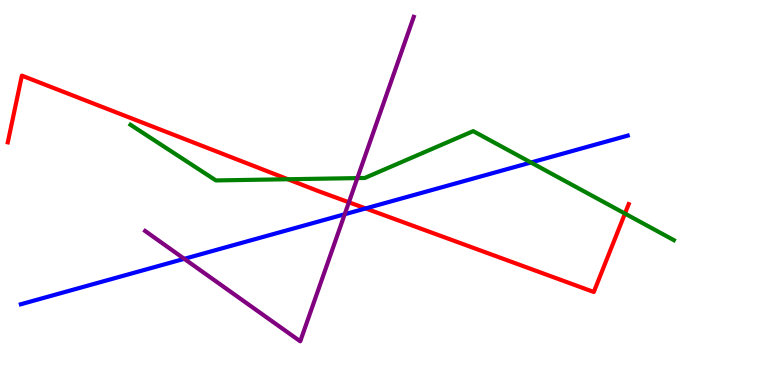[{'lines': ['blue', 'red'], 'intersections': [{'x': 4.72, 'y': 4.59}]}, {'lines': ['green', 'red'], 'intersections': [{'x': 3.71, 'y': 5.34}, {'x': 8.06, 'y': 4.45}]}, {'lines': ['purple', 'red'], 'intersections': [{'x': 4.5, 'y': 4.75}]}, {'lines': ['blue', 'green'], 'intersections': [{'x': 6.85, 'y': 5.78}]}, {'lines': ['blue', 'purple'], 'intersections': [{'x': 2.38, 'y': 3.28}, {'x': 4.45, 'y': 4.43}]}, {'lines': ['green', 'purple'], 'intersections': [{'x': 4.61, 'y': 5.37}]}]